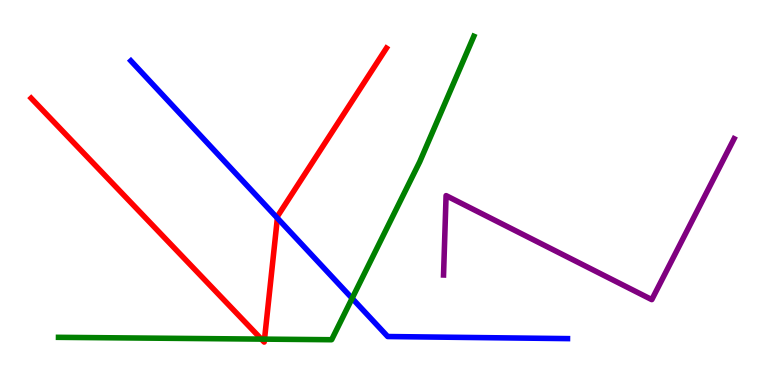[{'lines': ['blue', 'red'], 'intersections': [{'x': 3.58, 'y': 4.33}]}, {'lines': ['green', 'red'], 'intersections': [{'x': 3.37, 'y': 1.19}, {'x': 3.41, 'y': 1.19}]}, {'lines': ['purple', 'red'], 'intersections': []}, {'lines': ['blue', 'green'], 'intersections': [{'x': 4.54, 'y': 2.25}]}, {'lines': ['blue', 'purple'], 'intersections': []}, {'lines': ['green', 'purple'], 'intersections': []}]